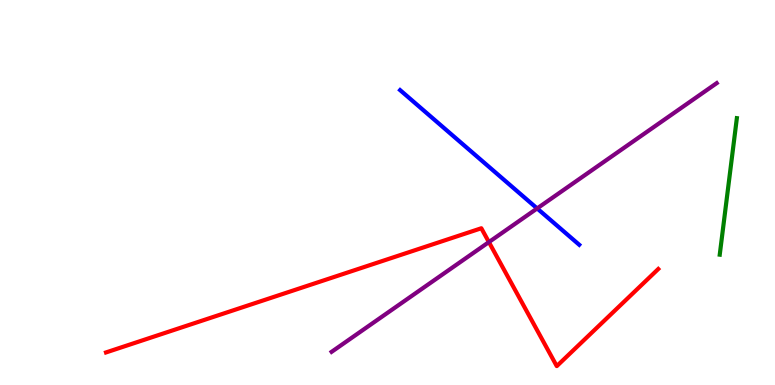[{'lines': ['blue', 'red'], 'intersections': []}, {'lines': ['green', 'red'], 'intersections': []}, {'lines': ['purple', 'red'], 'intersections': [{'x': 6.31, 'y': 3.71}]}, {'lines': ['blue', 'green'], 'intersections': []}, {'lines': ['blue', 'purple'], 'intersections': [{'x': 6.93, 'y': 4.59}]}, {'lines': ['green', 'purple'], 'intersections': []}]